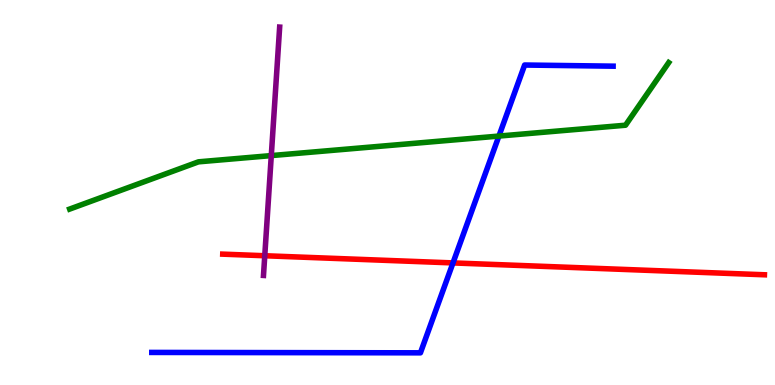[{'lines': ['blue', 'red'], 'intersections': [{'x': 5.85, 'y': 3.17}]}, {'lines': ['green', 'red'], 'intersections': []}, {'lines': ['purple', 'red'], 'intersections': [{'x': 3.42, 'y': 3.36}]}, {'lines': ['blue', 'green'], 'intersections': [{'x': 6.44, 'y': 6.47}]}, {'lines': ['blue', 'purple'], 'intersections': []}, {'lines': ['green', 'purple'], 'intersections': [{'x': 3.5, 'y': 5.96}]}]